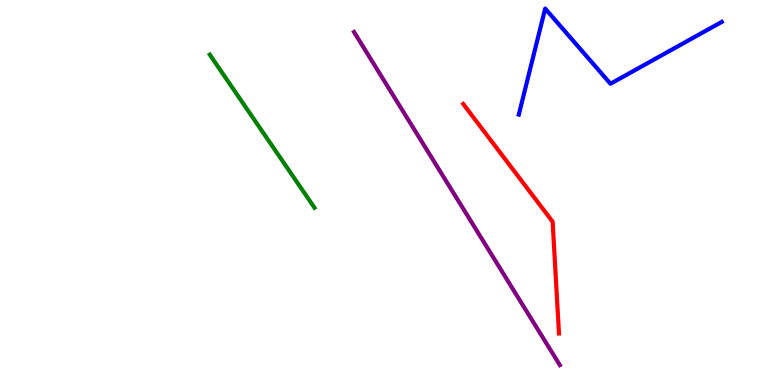[{'lines': ['blue', 'red'], 'intersections': []}, {'lines': ['green', 'red'], 'intersections': []}, {'lines': ['purple', 'red'], 'intersections': []}, {'lines': ['blue', 'green'], 'intersections': []}, {'lines': ['blue', 'purple'], 'intersections': []}, {'lines': ['green', 'purple'], 'intersections': []}]